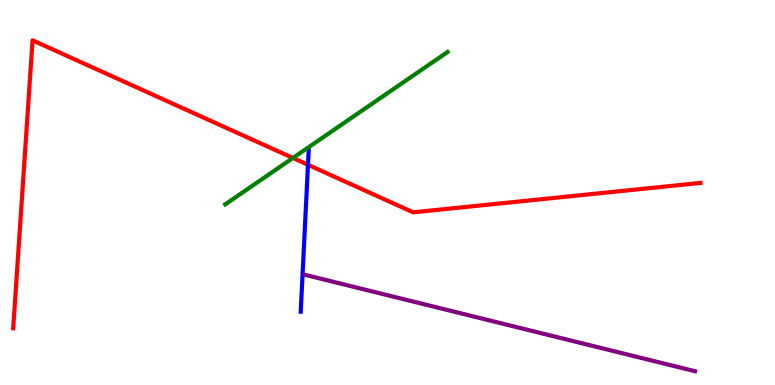[{'lines': ['blue', 'red'], 'intersections': [{'x': 3.97, 'y': 5.72}]}, {'lines': ['green', 'red'], 'intersections': [{'x': 3.78, 'y': 5.9}]}, {'lines': ['purple', 'red'], 'intersections': []}, {'lines': ['blue', 'green'], 'intersections': []}, {'lines': ['blue', 'purple'], 'intersections': []}, {'lines': ['green', 'purple'], 'intersections': []}]